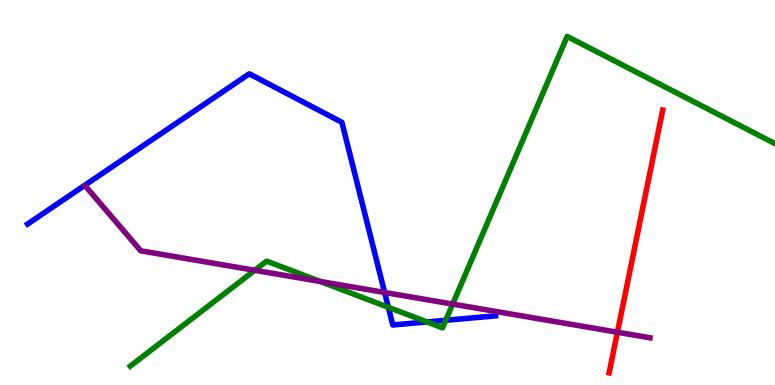[{'lines': ['blue', 'red'], 'intersections': []}, {'lines': ['green', 'red'], 'intersections': []}, {'lines': ['purple', 'red'], 'intersections': [{'x': 7.97, 'y': 1.37}]}, {'lines': ['blue', 'green'], 'intersections': [{'x': 5.01, 'y': 2.02}, {'x': 5.51, 'y': 1.64}, {'x': 5.75, 'y': 1.68}]}, {'lines': ['blue', 'purple'], 'intersections': [{'x': 4.96, 'y': 2.4}]}, {'lines': ['green', 'purple'], 'intersections': [{'x': 3.29, 'y': 2.98}, {'x': 4.13, 'y': 2.69}, {'x': 5.84, 'y': 2.1}]}]